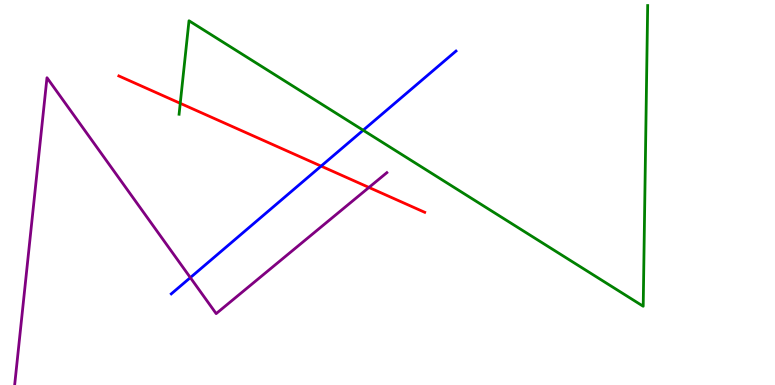[{'lines': ['blue', 'red'], 'intersections': [{'x': 4.14, 'y': 5.69}]}, {'lines': ['green', 'red'], 'intersections': [{'x': 2.33, 'y': 7.32}]}, {'lines': ['purple', 'red'], 'intersections': [{'x': 4.76, 'y': 5.13}]}, {'lines': ['blue', 'green'], 'intersections': [{'x': 4.69, 'y': 6.62}]}, {'lines': ['blue', 'purple'], 'intersections': [{'x': 2.46, 'y': 2.79}]}, {'lines': ['green', 'purple'], 'intersections': []}]